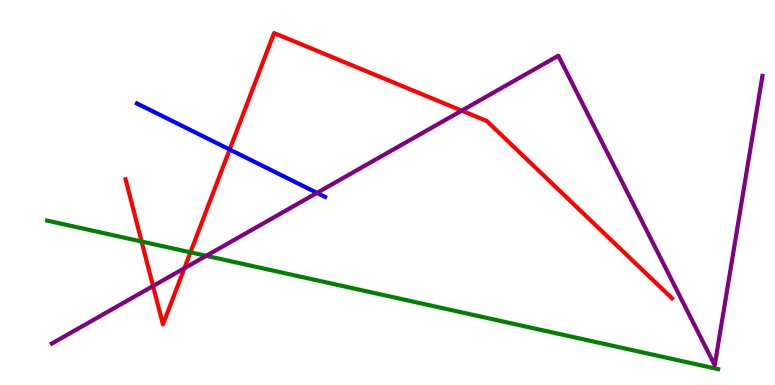[{'lines': ['blue', 'red'], 'intersections': [{'x': 2.96, 'y': 6.12}]}, {'lines': ['green', 'red'], 'intersections': [{'x': 1.83, 'y': 3.73}, {'x': 2.46, 'y': 3.45}]}, {'lines': ['purple', 'red'], 'intersections': [{'x': 1.97, 'y': 2.57}, {'x': 2.38, 'y': 3.03}, {'x': 5.96, 'y': 7.13}]}, {'lines': ['blue', 'green'], 'intersections': []}, {'lines': ['blue', 'purple'], 'intersections': [{'x': 4.09, 'y': 4.99}]}, {'lines': ['green', 'purple'], 'intersections': [{'x': 2.66, 'y': 3.36}]}]